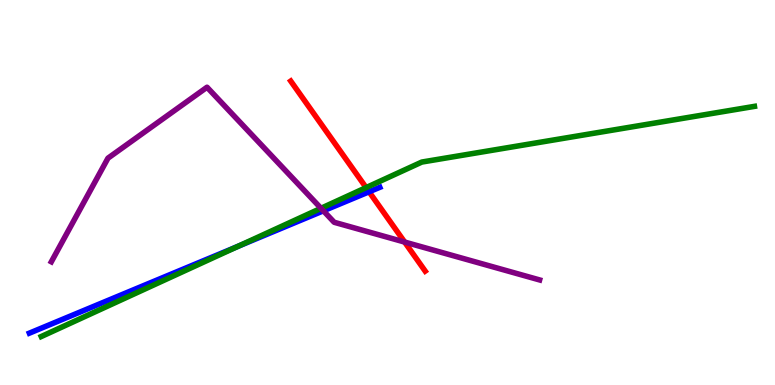[{'lines': ['blue', 'red'], 'intersections': [{'x': 4.76, 'y': 5.02}]}, {'lines': ['green', 'red'], 'intersections': [{'x': 4.72, 'y': 5.13}]}, {'lines': ['purple', 'red'], 'intersections': [{'x': 5.22, 'y': 3.71}]}, {'lines': ['blue', 'green'], 'intersections': [{'x': 3.07, 'y': 3.6}]}, {'lines': ['blue', 'purple'], 'intersections': [{'x': 4.17, 'y': 4.52}]}, {'lines': ['green', 'purple'], 'intersections': [{'x': 4.14, 'y': 4.59}]}]